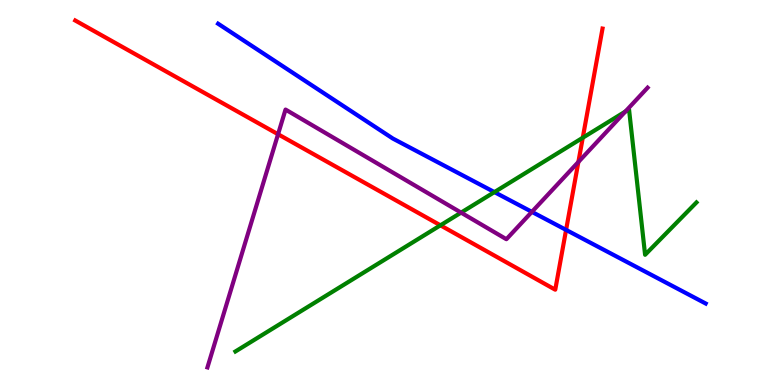[{'lines': ['blue', 'red'], 'intersections': [{'x': 7.3, 'y': 4.03}]}, {'lines': ['green', 'red'], 'intersections': [{'x': 5.68, 'y': 4.15}, {'x': 7.52, 'y': 6.42}]}, {'lines': ['purple', 'red'], 'intersections': [{'x': 3.59, 'y': 6.51}, {'x': 7.46, 'y': 5.79}]}, {'lines': ['blue', 'green'], 'intersections': [{'x': 6.38, 'y': 5.01}]}, {'lines': ['blue', 'purple'], 'intersections': [{'x': 6.86, 'y': 4.5}]}, {'lines': ['green', 'purple'], 'intersections': [{'x': 5.95, 'y': 4.48}, {'x': 8.07, 'y': 7.1}]}]